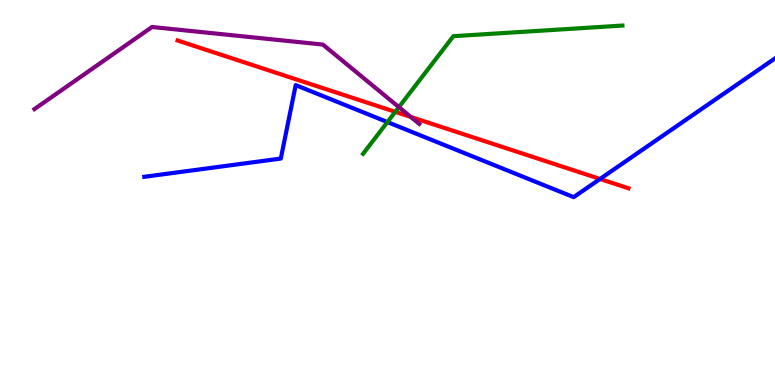[{'lines': ['blue', 'red'], 'intersections': [{'x': 7.74, 'y': 5.35}]}, {'lines': ['green', 'red'], 'intersections': [{'x': 5.1, 'y': 7.09}]}, {'lines': ['purple', 'red'], 'intersections': [{'x': 5.3, 'y': 6.96}]}, {'lines': ['blue', 'green'], 'intersections': [{'x': 5.0, 'y': 6.83}]}, {'lines': ['blue', 'purple'], 'intersections': []}, {'lines': ['green', 'purple'], 'intersections': [{'x': 5.15, 'y': 7.22}]}]